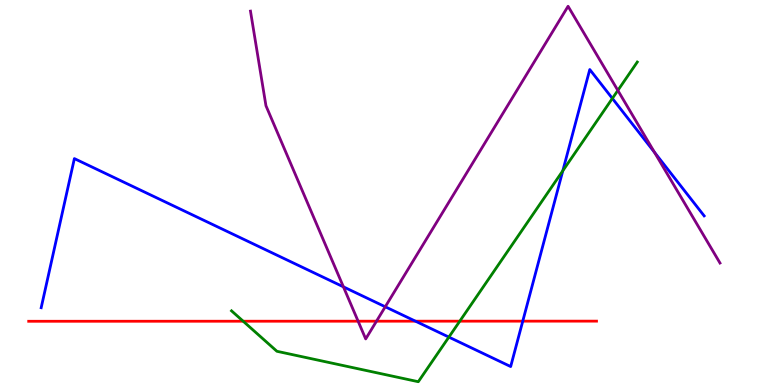[{'lines': ['blue', 'red'], 'intersections': [{'x': 5.36, 'y': 1.66}, {'x': 6.75, 'y': 1.66}]}, {'lines': ['green', 'red'], 'intersections': [{'x': 3.14, 'y': 1.66}, {'x': 5.93, 'y': 1.66}]}, {'lines': ['purple', 'red'], 'intersections': [{'x': 4.62, 'y': 1.66}, {'x': 4.86, 'y': 1.66}]}, {'lines': ['blue', 'green'], 'intersections': [{'x': 5.79, 'y': 1.24}, {'x': 7.26, 'y': 5.56}, {'x': 7.9, 'y': 7.44}]}, {'lines': ['blue', 'purple'], 'intersections': [{'x': 4.43, 'y': 2.55}, {'x': 4.97, 'y': 2.03}, {'x': 8.44, 'y': 6.04}]}, {'lines': ['green', 'purple'], 'intersections': [{'x': 7.97, 'y': 7.65}]}]